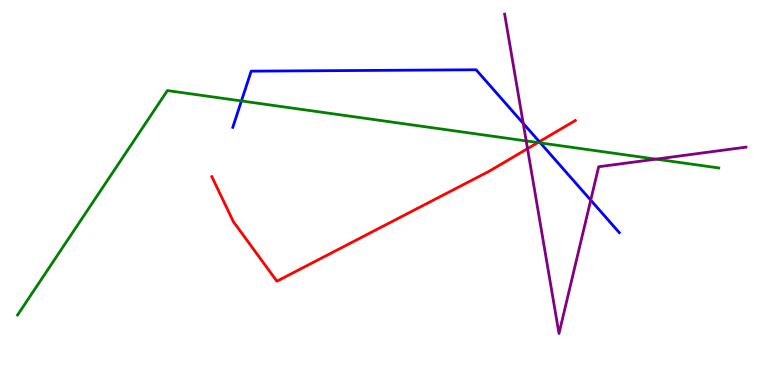[{'lines': ['blue', 'red'], 'intersections': [{'x': 6.96, 'y': 6.32}]}, {'lines': ['green', 'red'], 'intersections': [{'x': 6.94, 'y': 6.3}]}, {'lines': ['purple', 'red'], 'intersections': [{'x': 6.81, 'y': 6.14}]}, {'lines': ['blue', 'green'], 'intersections': [{'x': 3.12, 'y': 7.38}, {'x': 6.97, 'y': 6.29}]}, {'lines': ['blue', 'purple'], 'intersections': [{'x': 6.75, 'y': 6.79}, {'x': 7.62, 'y': 4.8}]}, {'lines': ['green', 'purple'], 'intersections': [{'x': 6.79, 'y': 6.34}, {'x': 8.46, 'y': 5.87}]}]